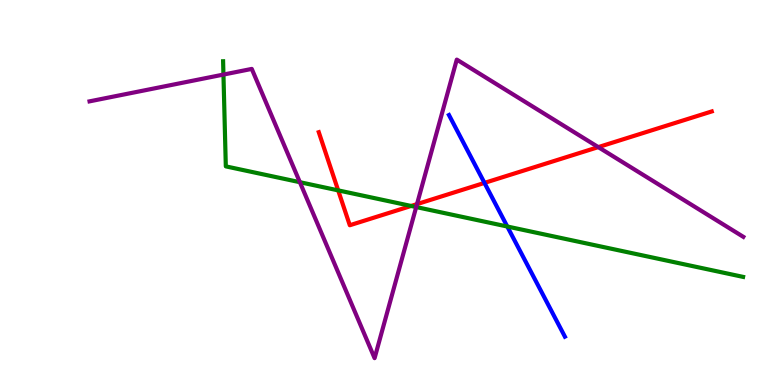[{'lines': ['blue', 'red'], 'intersections': [{'x': 6.25, 'y': 5.25}]}, {'lines': ['green', 'red'], 'intersections': [{'x': 4.36, 'y': 5.06}, {'x': 5.3, 'y': 4.65}]}, {'lines': ['purple', 'red'], 'intersections': [{'x': 5.38, 'y': 4.7}, {'x': 7.72, 'y': 6.18}]}, {'lines': ['blue', 'green'], 'intersections': [{'x': 6.55, 'y': 4.12}]}, {'lines': ['blue', 'purple'], 'intersections': []}, {'lines': ['green', 'purple'], 'intersections': [{'x': 2.88, 'y': 8.06}, {'x': 3.87, 'y': 5.27}, {'x': 5.37, 'y': 4.62}]}]